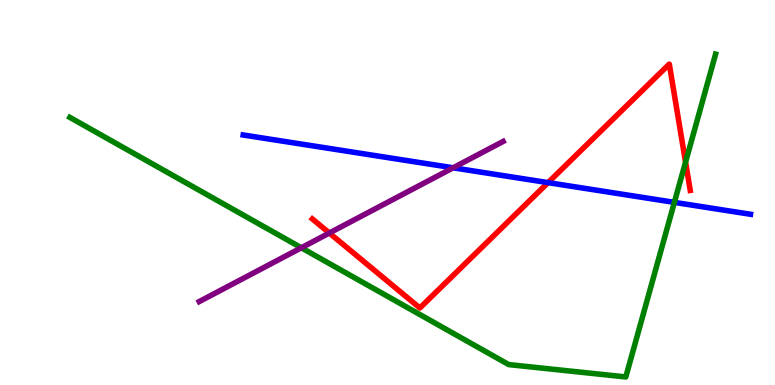[{'lines': ['blue', 'red'], 'intersections': [{'x': 7.07, 'y': 5.26}]}, {'lines': ['green', 'red'], 'intersections': [{'x': 8.85, 'y': 5.79}]}, {'lines': ['purple', 'red'], 'intersections': [{'x': 4.25, 'y': 3.95}]}, {'lines': ['blue', 'green'], 'intersections': [{'x': 8.7, 'y': 4.74}]}, {'lines': ['blue', 'purple'], 'intersections': [{'x': 5.85, 'y': 5.64}]}, {'lines': ['green', 'purple'], 'intersections': [{'x': 3.89, 'y': 3.56}]}]